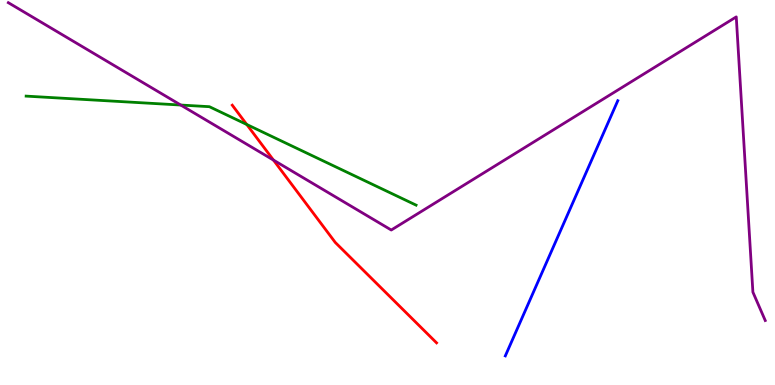[{'lines': ['blue', 'red'], 'intersections': []}, {'lines': ['green', 'red'], 'intersections': [{'x': 3.18, 'y': 6.77}]}, {'lines': ['purple', 'red'], 'intersections': [{'x': 3.53, 'y': 5.84}]}, {'lines': ['blue', 'green'], 'intersections': []}, {'lines': ['blue', 'purple'], 'intersections': []}, {'lines': ['green', 'purple'], 'intersections': [{'x': 2.33, 'y': 7.27}]}]